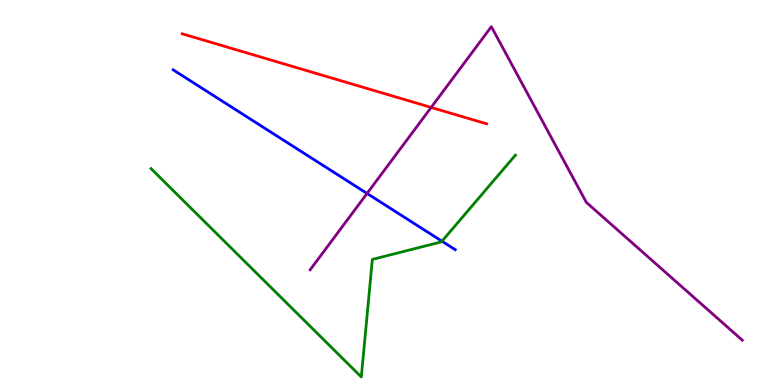[{'lines': ['blue', 'red'], 'intersections': []}, {'lines': ['green', 'red'], 'intersections': []}, {'lines': ['purple', 'red'], 'intersections': [{'x': 5.56, 'y': 7.21}]}, {'lines': ['blue', 'green'], 'intersections': [{'x': 5.7, 'y': 3.73}]}, {'lines': ['blue', 'purple'], 'intersections': [{'x': 4.74, 'y': 4.98}]}, {'lines': ['green', 'purple'], 'intersections': []}]